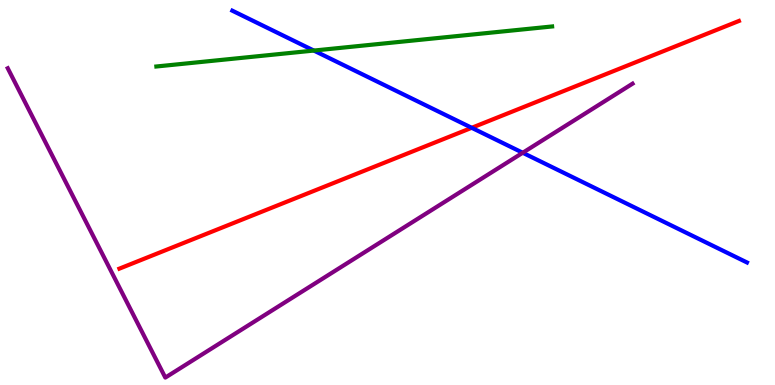[{'lines': ['blue', 'red'], 'intersections': [{'x': 6.09, 'y': 6.68}]}, {'lines': ['green', 'red'], 'intersections': []}, {'lines': ['purple', 'red'], 'intersections': []}, {'lines': ['blue', 'green'], 'intersections': [{'x': 4.05, 'y': 8.69}]}, {'lines': ['blue', 'purple'], 'intersections': [{'x': 6.74, 'y': 6.03}]}, {'lines': ['green', 'purple'], 'intersections': []}]